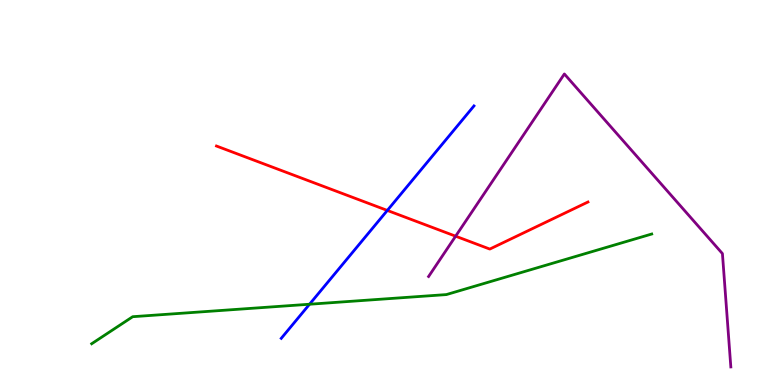[{'lines': ['blue', 'red'], 'intersections': [{'x': 5.0, 'y': 4.53}]}, {'lines': ['green', 'red'], 'intersections': []}, {'lines': ['purple', 'red'], 'intersections': [{'x': 5.88, 'y': 3.87}]}, {'lines': ['blue', 'green'], 'intersections': [{'x': 3.99, 'y': 2.1}]}, {'lines': ['blue', 'purple'], 'intersections': []}, {'lines': ['green', 'purple'], 'intersections': []}]